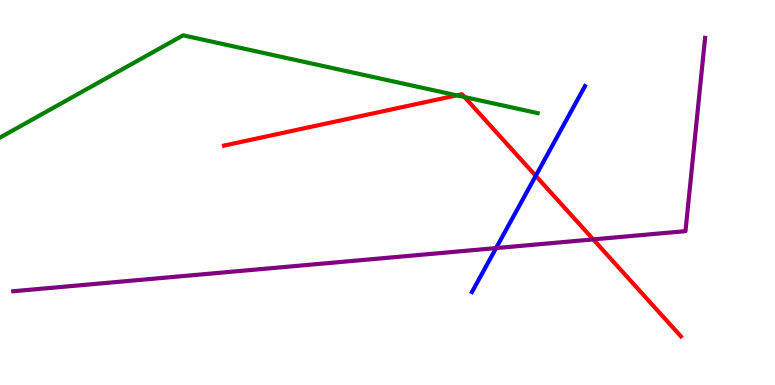[{'lines': ['blue', 'red'], 'intersections': [{'x': 6.91, 'y': 5.43}]}, {'lines': ['green', 'red'], 'intersections': [{'x': 5.89, 'y': 7.52}, {'x': 5.99, 'y': 7.48}]}, {'lines': ['purple', 'red'], 'intersections': [{'x': 7.65, 'y': 3.78}]}, {'lines': ['blue', 'green'], 'intersections': []}, {'lines': ['blue', 'purple'], 'intersections': [{'x': 6.4, 'y': 3.56}]}, {'lines': ['green', 'purple'], 'intersections': []}]